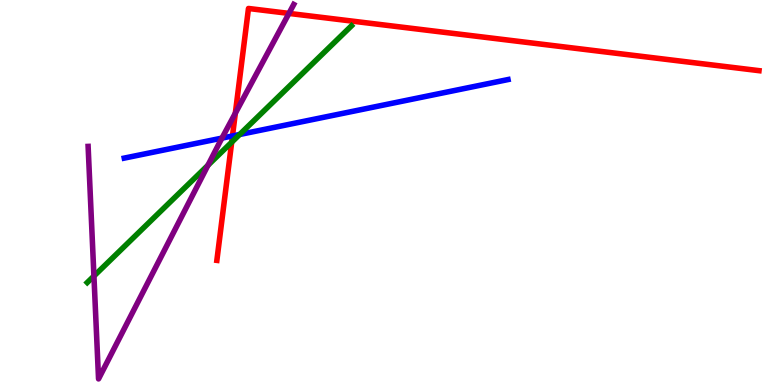[{'lines': ['blue', 'red'], 'intersections': [{'x': 3.0, 'y': 6.47}]}, {'lines': ['green', 'red'], 'intersections': [{'x': 2.99, 'y': 6.31}]}, {'lines': ['purple', 'red'], 'intersections': [{'x': 3.04, 'y': 7.06}, {'x': 3.73, 'y': 9.65}]}, {'lines': ['blue', 'green'], 'intersections': [{'x': 3.09, 'y': 6.51}]}, {'lines': ['blue', 'purple'], 'intersections': [{'x': 2.86, 'y': 6.41}]}, {'lines': ['green', 'purple'], 'intersections': [{'x': 1.21, 'y': 2.83}, {'x': 2.68, 'y': 5.71}]}]